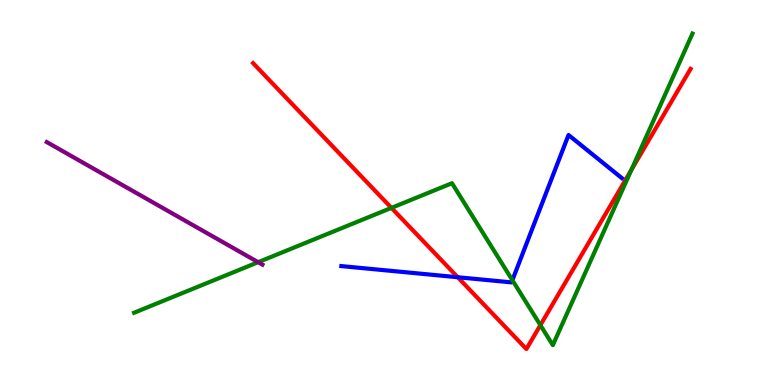[{'lines': ['blue', 'red'], 'intersections': [{'x': 5.91, 'y': 2.8}]}, {'lines': ['green', 'red'], 'intersections': [{'x': 5.05, 'y': 4.6}, {'x': 6.97, 'y': 1.55}, {'x': 8.15, 'y': 5.59}]}, {'lines': ['purple', 'red'], 'intersections': []}, {'lines': ['blue', 'green'], 'intersections': [{'x': 6.61, 'y': 2.72}]}, {'lines': ['blue', 'purple'], 'intersections': []}, {'lines': ['green', 'purple'], 'intersections': [{'x': 3.33, 'y': 3.19}]}]